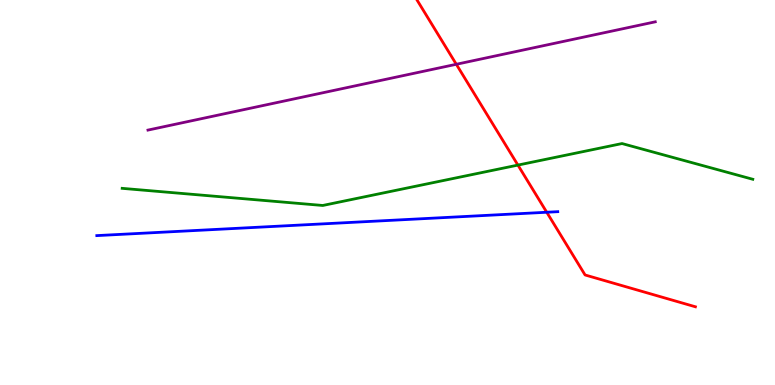[{'lines': ['blue', 'red'], 'intersections': [{'x': 7.05, 'y': 4.49}]}, {'lines': ['green', 'red'], 'intersections': [{'x': 6.68, 'y': 5.71}]}, {'lines': ['purple', 'red'], 'intersections': [{'x': 5.89, 'y': 8.33}]}, {'lines': ['blue', 'green'], 'intersections': []}, {'lines': ['blue', 'purple'], 'intersections': []}, {'lines': ['green', 'purple'], 'intersections': []}]